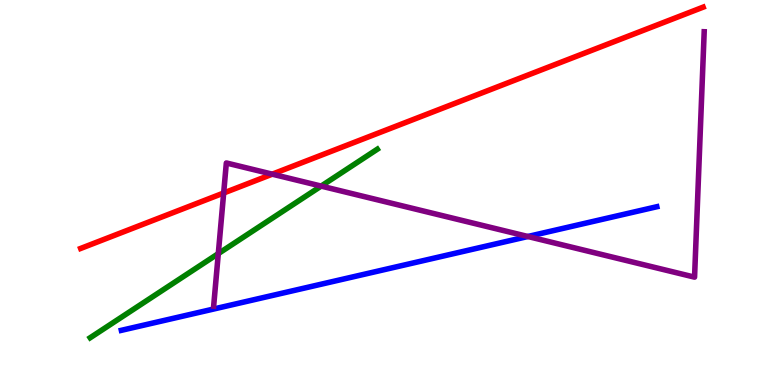[{'lines': ['blue', 'red'], 'intersections': []}, {'lines': ['green', 'red'], 'intersections': []}, {'lines': ['purple', 'red'], 'intersections': [{'x': 2.89, 'y': 4.99}, {'x': 3.51, 'y': 5.48}]}, {'lines': ['blue', 'green'], 'intersections': []}, {'lines': ['blue', 'purple'], 'intersections': [{'x': 6.81, 'y': 3.86}]}, {'lines': ['green', 'purple'], 'intersections': [{'x': 2.82, 'y': 3.41}, {'x': 4.14, 'y': 5.17}]}]